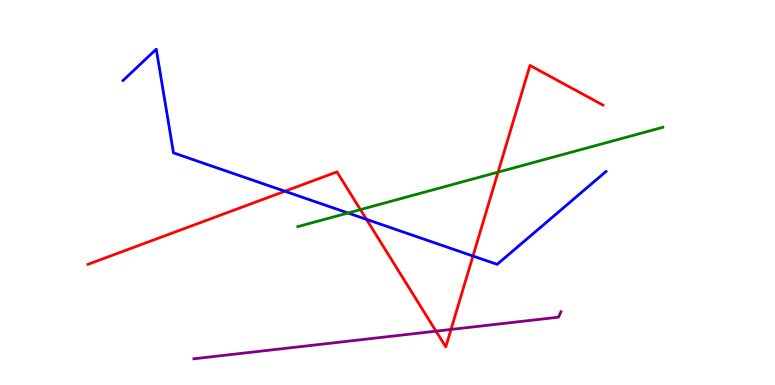[{'lines': ['blue', 'red'], 'intersections': [{'x': 3.68, 'y': 5.03}, {'x': 4.73, 'y': 4.3}, {'x': 6.1, 'y': 3.35}]}, {'lines': ['green', 'red'], 'intersections': [{'x': 4.65, 'y': 4.56}, {'x': 6.43, 'y': 5.53}]}, {'lines': ['purple', 'red'], 'intersections': [{'x': 5.63, 'y': 1.4}, {'x': 5.82, 'y': 1.44}]}, {'lines': ['blue', 'green'], 'intersections': [{'x': 4.49, 'y': 4.47}]}, {'lines': ['blue', 'purple'], 'intersections': []}, {'lines': ['green', 'purple'], 'intersections': []}]